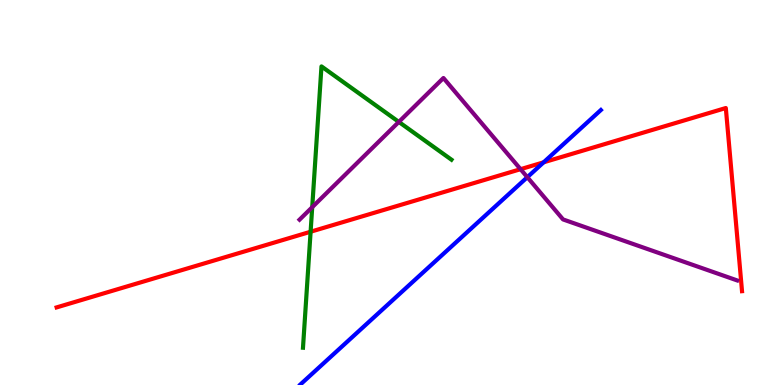[{'lines': ['blue', 'red'], 'intersections': [{'x': 7.01, 'y': 5.78}]}, {'lines': ['green', 'red'], 'intersections': [{'x': 4.01, 'y': 3.98}]}, {'lines': ['purple', 'red'], 'intersections': [{'x': 6.72, 'y': 5.61}]}, {'lines': ['blue', 'green'], 'intersections': []}, {'lines': ['blue', 'purple'], 'intersections': [{'x': 6.8, 'y': 5.4}]}, {'lines': ['green', 'purple'], 'intersections': [{'x': 4.03, 'y': 4.62}, {'x': 5.15, 'y': 6.83}]}]